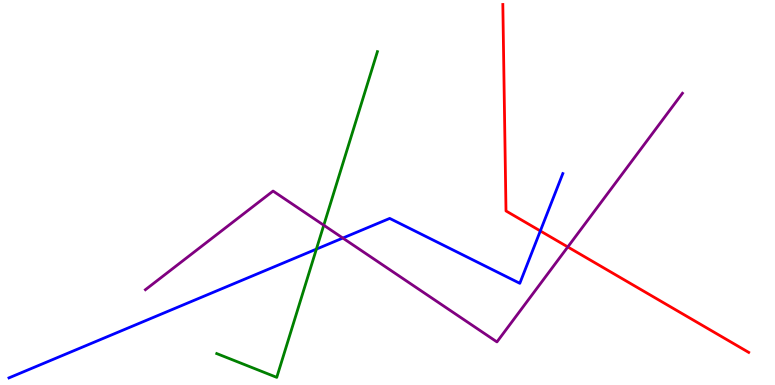[{'lines': ['blue', 'red'], 'intersections': [{'x': 6.97, 'y': 4.0}]}, {'lines': ['green', 'red'], 'intersections': []}, {'lines': ['purple', 'red'], 'intersections': [{'x': 7.33, 'y': 3.59}]}, {'lines': ['blue', 'green'], 'intersections': [{'x': 4.08, 'y': 3.53}]}, {'lines': ['blue', 'purple'], 'intersections': [{'x': 4.42, 'y': 3.82}]}, {'lines': ['green', 'purple'], 'intersections': [{'x': 4.18, 'y': 4.15}]}]